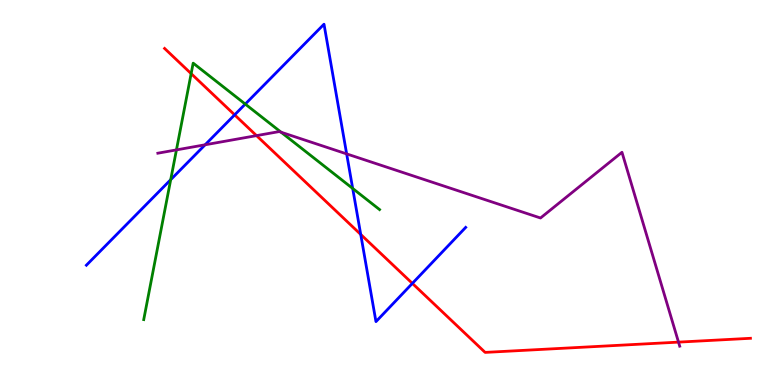[{'lines': ['blue', 'red'], 'intersections': [{'x': 3.03, 'y': 7.02}, {'x': 4.65, 'y': 3.91}, {'x': 5.32, 'y': 2.64}]}, {'lines': ['green', 'red'], 'intersections': [{'x': 2.47, 'y': 8.09}]}, {'lines': ['purple', 'red'], 'intersections': [{'x': 3.31, 'y': 6.48}, {'x': 8.75, 'y': 1.11}]}, {'lines': ['blue', 'green'], 'intersections': [{'x': 2.2, 'y': 5.33}, {'x': 3.16, 'y': 7.3}, {'x': 4.55, 'y': 5.1}]}, {'lines': ['blue', 'purple'], 'intersections': [{'x': 2.65, 'y': 6.24}, {'x': 4.47, 'y': 6.0}]}, {'lines': ['green', 'purple'], 'intersections': [{'x': 2.28, 'y': 6.11}, {'x': 3.63, 'y': 6.57}]}]